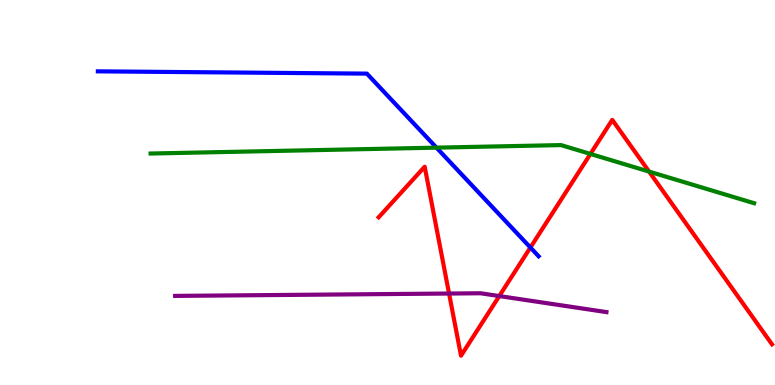[{'lines': ['blue', 'red'], 'intersections': [{'x': 6.84, 'y': 3.57}]}, {'lines': ['green', 'red'], 'intersections': [{'x': 7.62, 'y': 6.0}, {'x': 8.38, 'y': 5.54}]}, {'lines': ['purple', 'red'], 'intersections': [{'x': 5.79, 'y': 2.38}, {'x': 6.44, 'y': 2.31}]}, {'lines': ['blue', 'green'], 'intersections': [{'x': 5.63, 'y': 6.17}]}, {'lines': ['blue', 'purple'], 'intersections': []}, {'lines': ['green', 'purple'], 'intersections': []}]